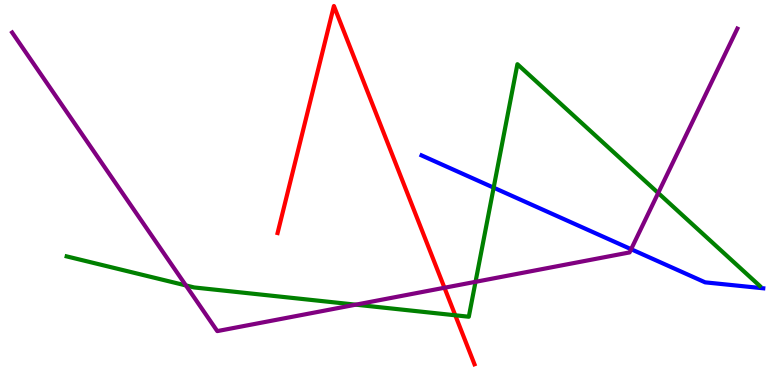[{'lines': ['blue', 'red'], 'intersections': []}, {'lines': ['green', 'red'], 'intersections': [{'x': 5.87, 'y': 1.81}]}, {'lines': ['purple', 'red'], 'intersections': [{'x': 5.73, 'y': 2.53}]}, {'lines': ['blue', 'green'], 'intersections': [{'x': 6.37, 'y': 5.13}]}, {'lines': ['blue', 'purple'], 'intersections': [{'x': 8.14, 'y': 3.53}]}, {'lines': ['green', 'purple'], 'intersections': [{'x': 2.4, 'y': 2.59}, {'x': 4.59, 'y': 2.09}, {'x': 6.14, 'y': 2.68}, {'x': 8.49, 'y': 4.99}]}]